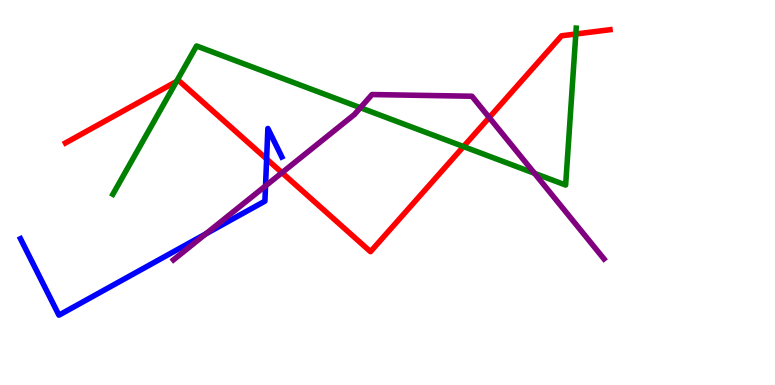[{'lines': ['blue', 'red'], 'intersections': [{'x': 3.44, 'y': 5.87}]}, {'lines': ['green', 'red'], 'intersections': [{'x': 2.28, 'y': 7.88}, {'x': 5.98, 'y': 6.19}, {'x': 7.43, 'y': 9.12}]}, {'lines': ['purple', 'red'], 'intersections': [{'x': 3.64, 'y': 5.51}, {'x': 6.31, 'y': 6.95}]}, {'lines': ['blue', 'green'], 'intersections': []}, {'lines': ['blue', 'purple'], 'intersections': [{'x': 2.66, 'y': 3.93}, {'x': 3.43, 'y': 5.17}]}, {'lines': ['green', 'purple'], 'intersections': [{'x': 4.65, 'y': 7.2}, {'x': 6.9, 'y': 5.5}]}]